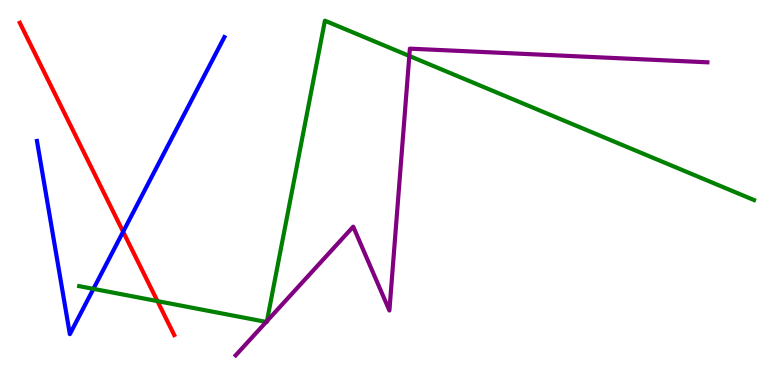[{'lines': ['blue', 'red'], 'intersections': [{'x': 1.59, 'y': 3.98}]}, {'lines': ['green', 'red'], 'intersections': [{'x': 2.03, 'y': 2.18}]}, {'lines': ['purple', 'red'], 'intersections': []}, {'lines': ['blue', 'green'], 'intersections': [{'x': 1.21, 'y': 2.5}]}, {'lines': ['blue', 'purple'], 'intersections': []}, {'lines': ['green', 'purple'], 'intersections': [{'x': 3.43, 'y': 1.64}, {'x': 3.44, 'y': 1.66}, {'x': 5.28, 'y': 8.55}]}]